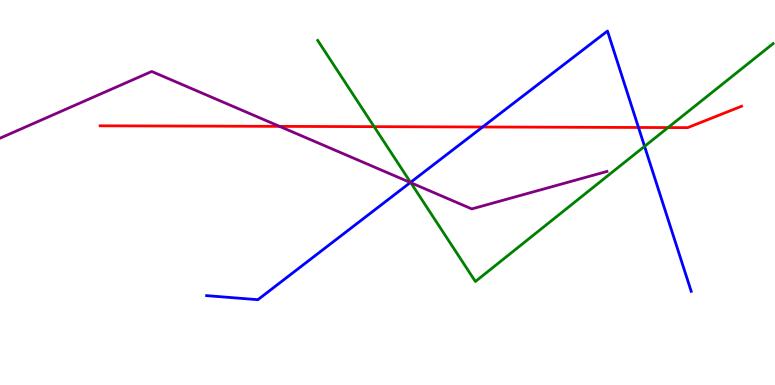[{'lines': ['blue', 'red'], 'intersections': [{'x': 6.23, 'y': 6.7}, {'x': 8.24, 'y': 6.69}]}, {'lines': ['green', 'red'], 'intersections': [{'x': 4.83, 'y': 6.71}, {'x': 8.62, 'y': 6.69}]}, {'lines': ['purple', 'red'], 'intersections': [{'x': 3.61, 'y': 6.72}]}, {'lines': ['blue', 'green'], 'intersections': [{'x': 5.3, 'y': 5.26}, {'x': 8.32, 'y': 6.2}]}, {'lines': ['blue', 'purple'], 'intersections': [{'x': 5.29, 'y': 5.26}]}, {'lines': ['green', 'purple'], 'intersections': [{'x': 5.3, 'y': 5.25}]}]